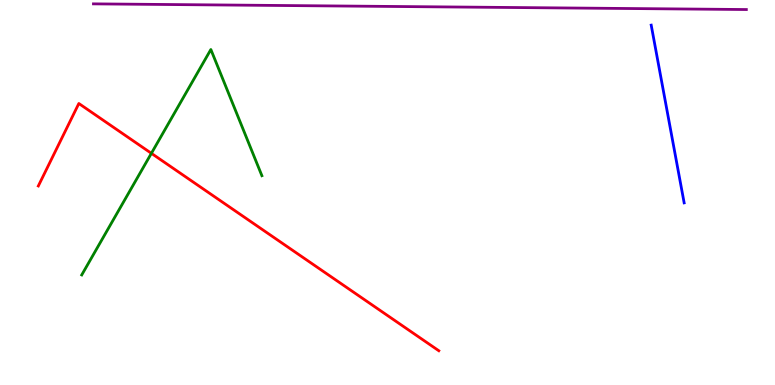[{'lines': ['blue', 'red'], 'intersections': []}, {'lines': ['green', 'red'], 'intersections': [{'x': 1.95, 'y': 6.02}]}, {'lines': ['purple', 'red'], 'intersections': []}, {'lines': ['blue', 'green'], 'intersections': []}, {'lines': ['blue', 'purple'], 'intersections': []}, {'lines': ['green', 'purple'], 'intersections': []}]